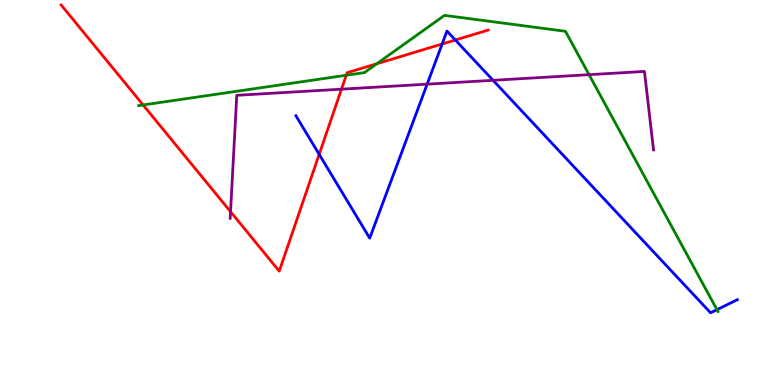[{'lines': ['blue', 'red'], 'intersections': [{'x': 4.12, 'y': 5.99}, {'x': 5.7, 'y': 8.86}, {'x': 5.88, 'y': 8.96}]}, {'lines': ['green', 'red'], 'intersections': [{'x': 1.85, 'y': 7.27}, {'x': 4.47, 'y': 8.05}, {'x': 4.86, 'y': 8.34}]}, {'lines': ['purple', 'red'], 'intersections': [{'x': 2.97, 'y': 4.5}, {'x': 4.41, 'y': 7.68}]}, {'lines': ['blue', 'green'], 'intersections': [{'x': 9.25, 'y': 1.96}]}, {'lines': ['blue', 'purple'], 'intersections': [{'x': 5.51, 'y': 7.81}, {'x': 6.36, 'y': 7.91}]}, {'lines': ['green', 'purple'], 'intersections': [{'x': 7.6, 'y': 8.06}]}]